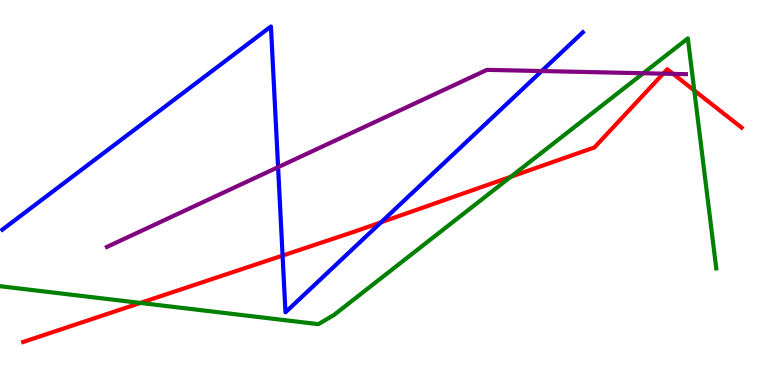[{'lines': ['blue', 'red'], 'intersections': [{'x': 3.65, 'y': 3.36}, {'x': 4.92, 'y': 4.23}]}, {'lines': ['green', 'red'], 'intersections': [{'x': 1.81, 'y': 2.13}, {'x': 6.59, 'y': 5.41}, {'x': 8.96, 'y': 7.65}]}, {'lines': ['purple', 'red'], 'intersections': [{'x': 8.56, 'y': 8.09}, {'x': 8.69, 'y': 8.08}]}, {'lines': ['blue', 'green'], 'intersections': []}, {'lines': ['blue', 'purple'], 'intersections': [{'x': 3.59, 'y': 5.66}, {'x': 6.99, 'y': 8.15}]}, {'lines': ['green', 'purple'], 'intersections': [{'x': 8.3, 'y': 8.1}]}]